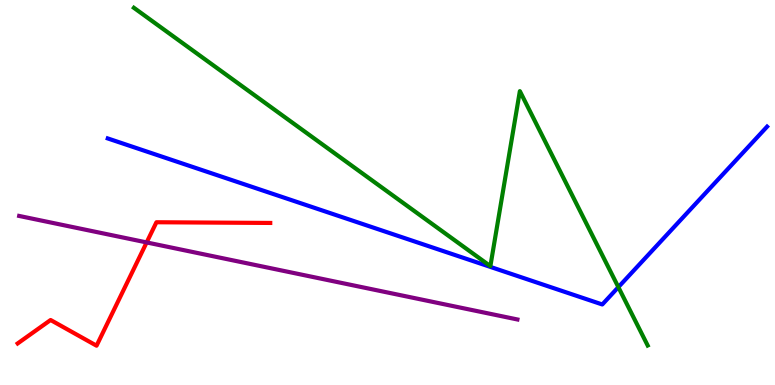[{'lines': ['blue', 'red'], 'intersections': []}, {'lines': ['green', 'red'], 'intersections': []}, {'lines': ['purple', 'red'], 'intersections': [{'x': 1.89, 'y': 3.7}]}, {'lines': ['blue', 'green'], 'intersections': [{'x': 7.98, 'y': 2.54}]}, {'lines': ['blue', 'purple'], 'intersections': []}, {'lines': ['green', 'purple'], 'intersections': []}]